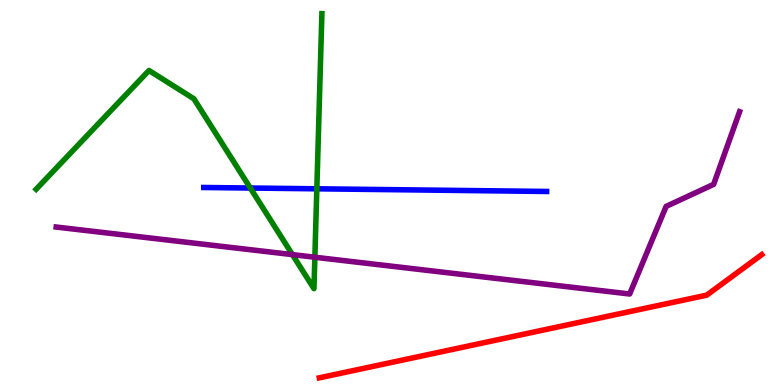[{'lines': ['blue', 'red'], 'intersections': []}, {'lines': ['green', 'red'], 'intersections': []}, {'lines': ['purple', 'red'], 'intersections': []}, {'lines': ['blue', 'green'], 'intersections': [{'x': 3.23, 'y': 5.12}, {'x': 4.09, 'y': 5.1}]}, {'lines': ['blue', 'purple'], 'intersections': []}, {'lines': ['green', 'purple'], 'intersections': [{'x': 3.77, 'y': 3.39}, {'x': 4.06, 'y': 3.32}]}]